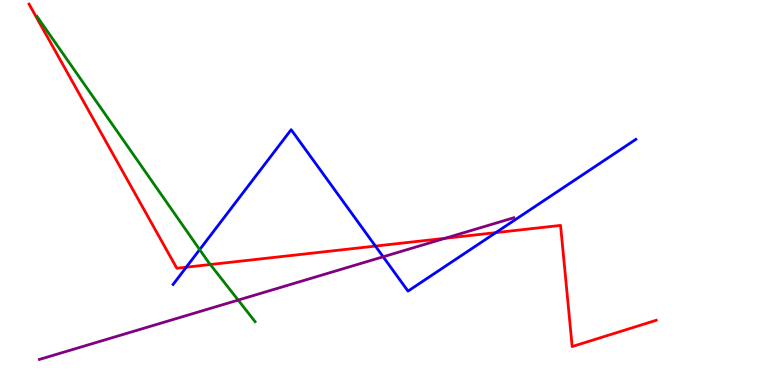[{'lines': ['blue', 'red'], 'intersections': [{'x': 2.4, 'y': 3.06}, {'x': 4.84, 'y': 3.61}, {'x': 6.4, 'y': 3.96}]}, {'lines': ['green', 'red'], 'intersections': [{'x': 2.71, 'y': 3.13}]}, {'lines': ['purple', 'red'], 'intersections': [{'x': 5.74, 'y': 3.81}]}, {'lines': ['blue', 'green'], 'intersections': [{'x': 2.58, 'y': 3.52}]}, {'lines': ['blue', 'purple'], 'intersections': [{'x': 4.94, 'y': 3.33}]}, {'lines': ['green', 'purple'], 'intersections': [{'x': 3.07, 'y': 2.21}]}]